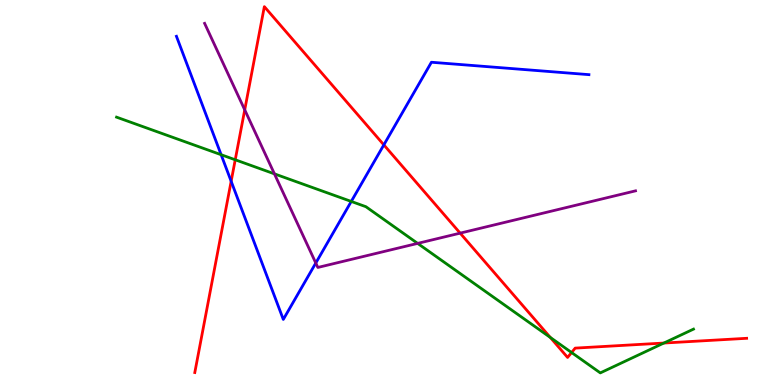[{'lines': ['blue', 'red'], 'intersections': [{'x': 2.98, 'y': 5.29}, {'x': 4.95, 'y': 6.24}]}, {'lines': ['green', 'red'], 'intersections': [{'x': 3.04, 'y': 5.85}, {'x': 7.1, 'y': 1.24}, {'x': 7.38, 'y': 0.843}, {'x': 8.57, 'y': 1.09}]}, {'lines': ['purple', 'red'], 'intersections': [{'x': 3.16, 'y': 7.15}, {'x': 5.94, 'y': 3.94}]}, {'lines': ['blue', 'green'], 'intersections': [{'x': 2.85, 'y': 5.98}, {'x': 4.53, 'y': 4.77}]}, {'lines': ['blue', 'purple'], 'intersections': [{'x': 4.07, 'y': 3.17}]}, {'lines': ['green', 'purple'], 'intersections': [{'x': 3.54, 'y': 5.48}, {'x': 5.39, 'y': 3.68}]}]